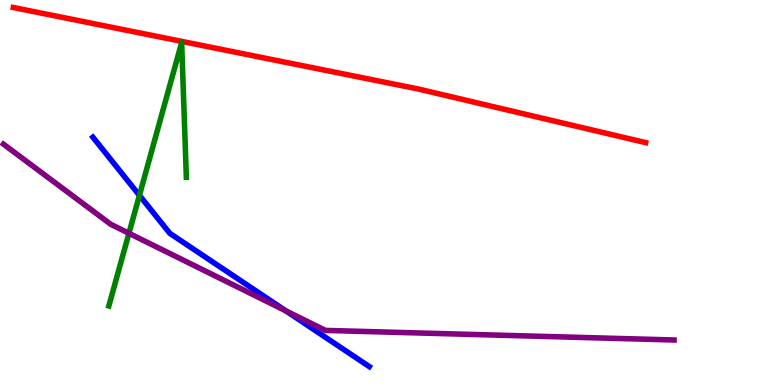[{'lines': ['blue', 'red'], 'intersections': []}, {'lines': ['green', 'red'], 'intersections': []}, {'lines': ['purple', 'red'], 'intersections': []}, {'lines': ['blue', 'green'], 'intersections': [{'x': 1.8, 'y': 4.93}]}, {'lines': ['blue', 'purple'], 'intersections': [{'x': 3.69, 'y': 1.93}]}, {'lines': ['green', 'purple'], 'intersections': [{'x': 1.66, 'y': 3.94}]}]